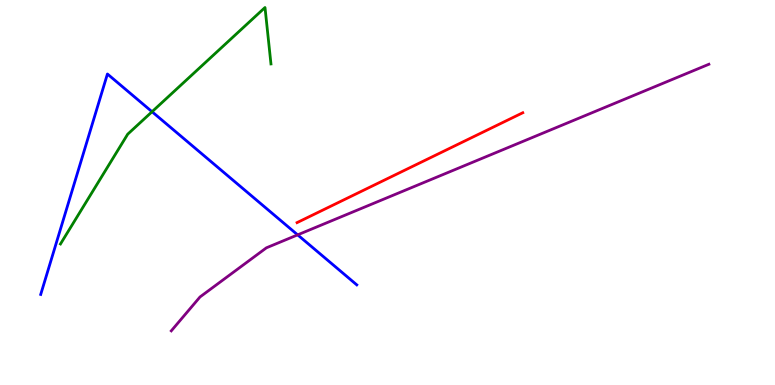[{'lines': ['blue', 'red'], 'intersections': []}, {'lines': ['green', 'red'], 'intersections': []}, {'lines': ['purple', 'red'], 'intersections': []}, {'lines': ['blue', 'green'], 'intersections': [{'x': 1.96, 'y': 7.1}]}, {'lines': ['blue', 'purple'], 'intersections': [{'x': 3.84, 'y': 3.9}]}, {'lines': ['green', 'purple'], 'intersections': []}]